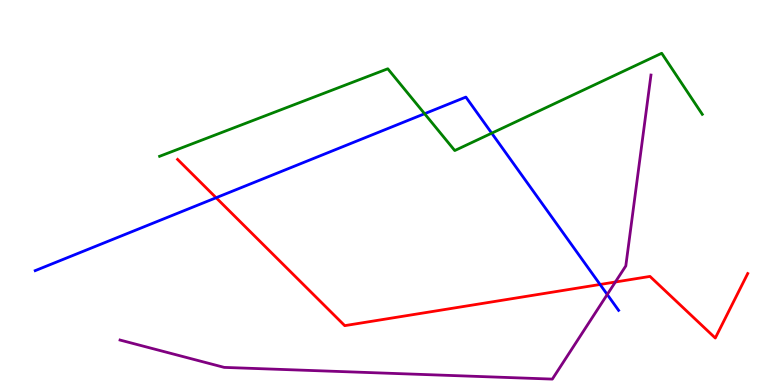[{'lines': ['blue', 'red'], 'intersections': [{'x': 2.79, 'y': 4.86}, {'x': 7.74, 'y': 2.61}]}, {'lines': ['green', 'red'], 'intersections': []}, {'lines': ['purple', 'red'], 'intersections': [{'x': 7.94, 'y': 2.68}]}, {'lines': ['blue', 'green'], 'intersections': [{'x': 5.48, 'y': 7.05}, {'x': 6.34, 'y': 6.54}]}, {'lines': ['blue', 'purple'], 'intersections': [{'x': 7.84, 'y': 2.35}]}, {'lines': ['green', 'purple'], 'intersections': []}]